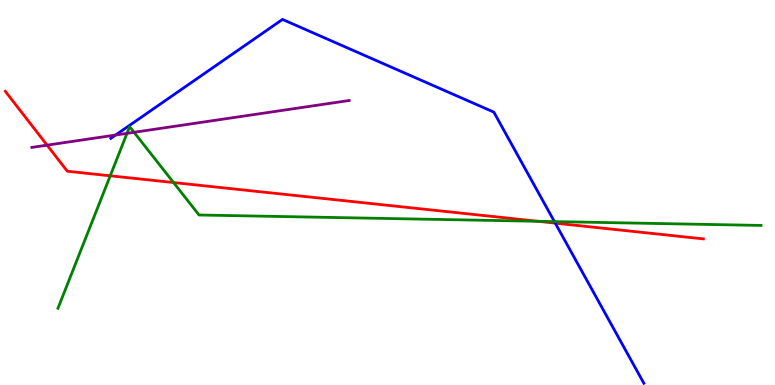[{'lines': ['blue', 'red'], 'intersections': [{'x': 7.16, 'y': 4.2}]}, {'lines': ['green', 'red'], 'intersections': [{'x': 1.42, 'y': 5.43}, {'x': 2.24, 'y': 5.26}, {'x': 6.94, 'y': 4.25}]}, {'lines': ['purple', 'red'], 'intersections': [{'x': 0.608, 'y': 6.23}]}, {'lines': ['blue', 'green'], 'intersections': [{'x': 7.15, 'y': 4.24}]}, {'lines': ['blue', 'purple'], 'intersections': [{'x': 1.49, 'y': 6.49}]}, {'lines': ['green', 'purple'], 'intersections': [{'x': 1.64, 'y': 6.54}, {'x': 1.73, 'y': 6.56}]}]